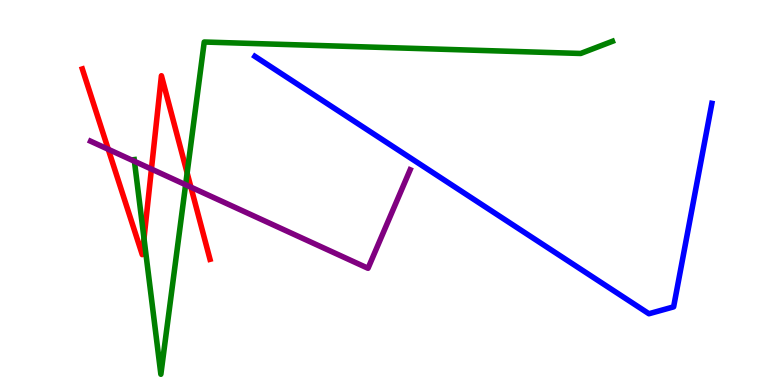[{'lines': ['blue', 'red'], 'intersections': []}, {'lines': ['green', 'red'], 'intersections': [{'x': 1.86, 'y': 3.81}, {'x': 2.41, 'y': 5.51}]}, {'lines': ['purple', 'red'], 'intersections': [{'x': 1.4, 'y': 6.12}, {'x': 1.95, 'y': 5.61}, {'x': 2.46, 'y': 5.14}]}, {'lines': ['blue', 'green'], 'intersections': []}, {'lines': ['blue', 'purple'], 'intersections': []}, {'lines': ['green', 'purple'], 'intersections': [{'x': 1.73, 'y': 5.81}, {'x': 2.39, 'y': 5.2}]}]